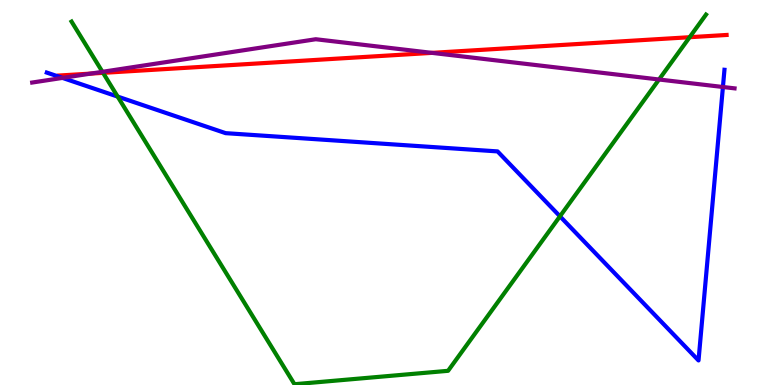[{'lines': ['blue', 'red'], 'intersections': []}, {'lines': ['green', 'red'], 'intersections': [{'x': 1.33, 'y': 8.11}, {'x': 8.9, 'y': 9.03}]}, {'lines': ['purple', 'red'], 'intersections': [{'x': 1.17, 'y': 8.09}, {'x': 5.57, 'y': 8.63}]}, {'lines': ['blue', 'green'], 'intersections': [{'x': 1.52, 'y': 7.49}, {'x': 7.23, 'y': 4.38}]}, {'lines': ['blue', 'purple'], 'intersections': [{'x': 0.806, 'y': 7.98}, {'x': 9.33, 'y': 7.74}]}, {'lines': ['green', 'purple'], 'intersections': [{'x': 1.32, 'y': 8.13}, {'x': 8.5, 'y': 7.94}]}]